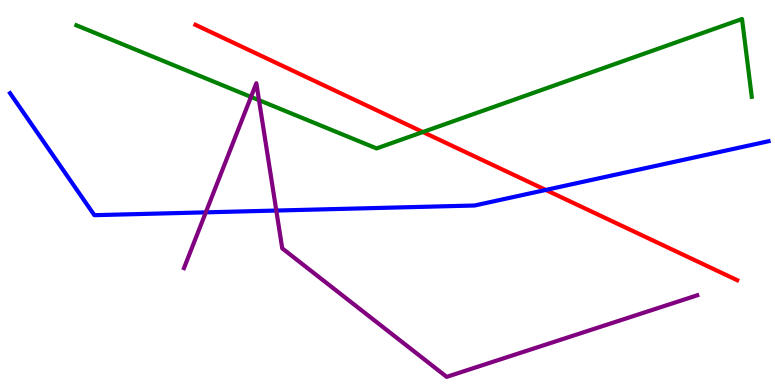[{'lines': ['blue', 'red'], 'intersections': [{'x': 7.04, 'y': 5.07}]}, {'lines': ['green', 'red'], 'intersections': [{'x': 5.46, 'y': 6.57}]}, {'lines': ['purple', 'red'], 'intersections': []}, {'lines': ['blue', 'green'], 'intersections': []}, {'lines': ['blue', 'purple'], 'intersections': [{'x': 2.66, 'y': 4.48}, {'x': 3.57, 'y': 4.53}]}, {'lines': ['green', 'purple'], 'intersections': [{'x': 3.24, 'y': 7.48}, {'x': 3.34, 'y': 7.4}]}]